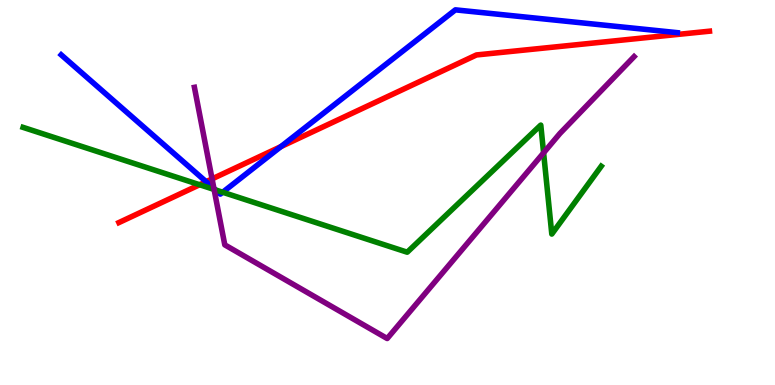[{'lines': ['blue', 'red'], 'intersections': [{'x': 2.66, 'y': 5.28}, {'x': 3.62, 'y': 6.19}]}, {'lines': ['green', 'red'], 'intersections': [{'x': 2.58, 'y': 5.2}]}, {'lines': ['purple', 'red'], 'intersections': [{'x': 2.74, 'y': 5.35}]}, {'lines': ['blue', 'green'], 'intersections': [{'x': 2.78, 'y': 5.07}, {'x': 2.87, 'y': 5.01}]}, {'lines': ['blue', 'purple'], 'intersections': [{'x': 2.76, 'y': 5.1}]}, {'lines': ['green', 'purple'], 'intersections': [{'x': 2.76, 'y': 5.08}, {'x': 7.01, 'y': 6.03}]}]